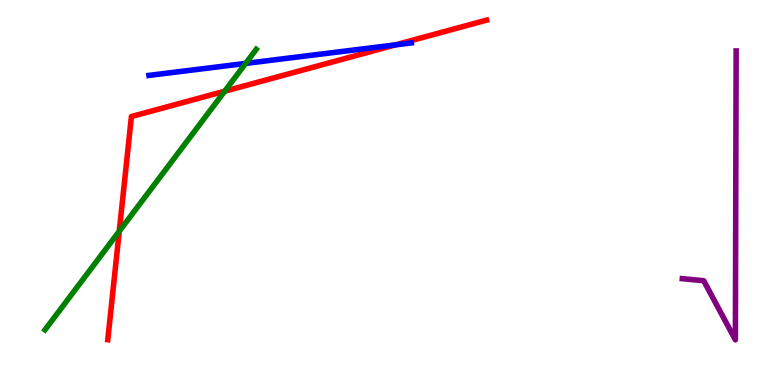[{'lines': ['blue', 'red'], 'intersections': [{'x': 5.1, 'y': 8.83}]}, {'lines': ['green', 'red'], 'intersections': [{'x': 1.54, 'y': 3.99}, {'x': 2.9, 'y': 7.63}]}, {'lines': ['purple', 'red'], 'intersections': []}, {'lines': ['blue', 'green'], 'intersections': [{'x': 3.17, 'y': 8.35}]}, {'lines': ['blue', 'purple'], 'intersections': []}, {'lines': ['green', 'purple'], 'intersections': []}]